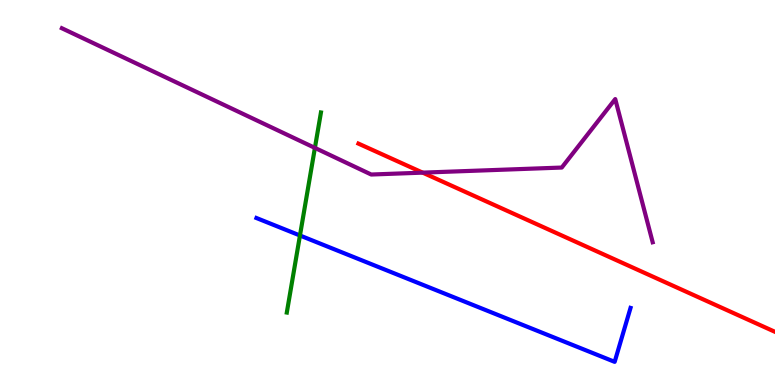[{'lines': ['blue', 'red'], 'intersections': []}, {'lines': ['green', 'red'], 'intersections': []}, {'lines': ['purple', 'red'], 'intersections': [{'x': 5.45, 'y': 5.52}]}, {'lines': ['blue', 'green'], 'intersections': [{'x': 3.87, 'y': 3.88}]}, {'lines': ['blue', 'purple'], 'intersections': []}, {'lines': ['green', 'purple'], 'intersections': [{'x': 4.06, 'y': 6.16}]}]